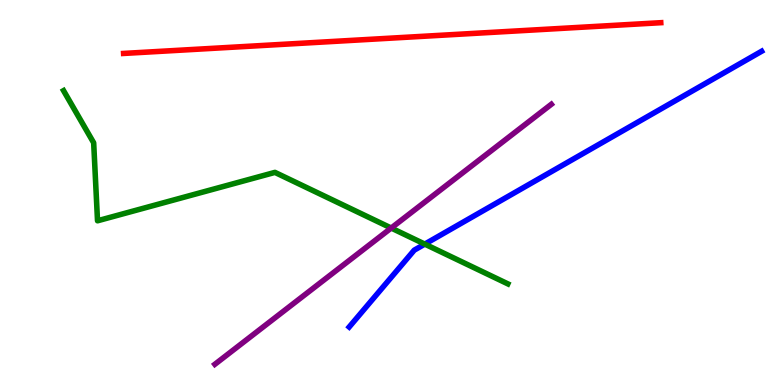[{'lines': ['blue', 'red'], 'intersections': []}, {'lines': ['green', 'red'], 'intersections': []}, {'lines': ['purple', 'red'], 'intersections': []}, {'lines': ['blue', 'green'], 'intersections': [{'x': 5.48, 'y': 3.66}]}, {'lines': ['blue', 'purple'], 'intersections': []}, {'lines': ['green', 'purple'], 'intersections': [{'x': 5.05, 'y': 4.08}]}]